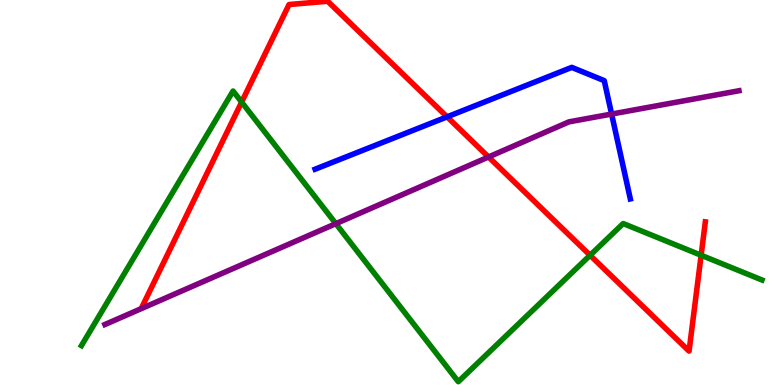[{'lines': ['blue', 'red'], 'intersections': [{'x': 5.77, 'y': 6.96}]}, {'lines': ['green', 'red'], 'intersections': [{'x': 3.12, 'y': 7.35}, {'x': 7.61, 'y': 3.37}, {'x': 9.05, 'y': 3.37}]}, {'lines': ['purple', 'red'], 'intersections': [{'x': 6.3, 'y': 5.92}]}, {'lines': ['blue', 'green'], 'intersections': []}, {'lines': ['blue', 'purple'], 'intersections': [{'x': 7.89, 'y': 7.04}]}, {'lines': ['green', 'purple'], 'intersections': [{'x': 4.33, 'y': 4.19}]}]